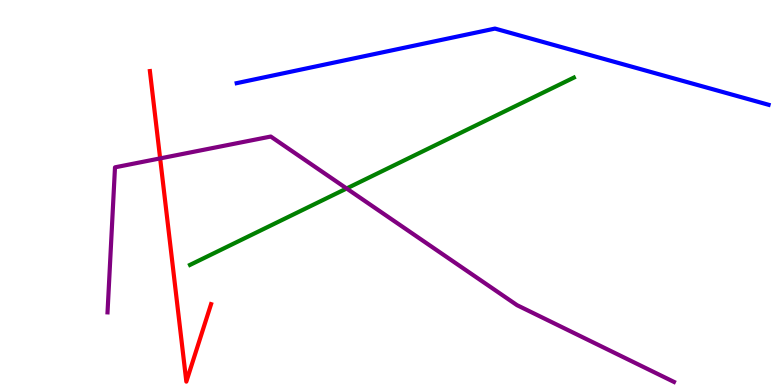[{'lines': ['blue', 'red'], 'intersections': []}, {'lines': ['green', 'red'], 'intersections': []}, {'lines': ['purple', 'red'], 'intersections': [{'x': 2.07, 'y': 5.89}]}, {'lines': ['blue', 'green'], 'intersections': []}, {'lines': ['blue', 'purple'], 'intersections': []}, {'lines': ['green', 'purple'], 'intersections': [{'x': 4.47, 'y': 5.1}]}]